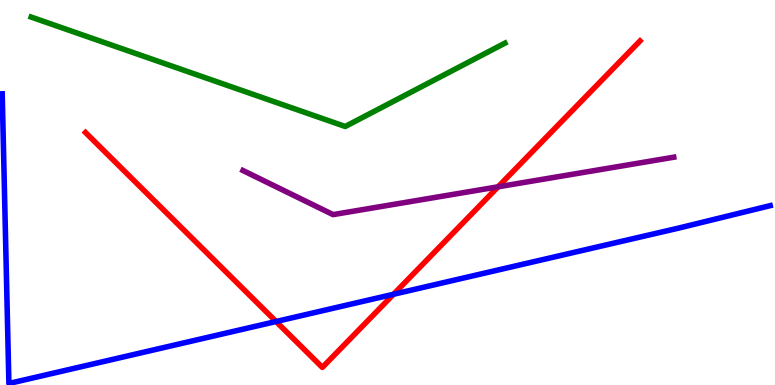[{'lines': ['blue', 'red'], 'intersections': [{'x': 3.56, 'y': 1.65}, {'x': 5.08, 'y': 2.36}]}, {'lines': ['green', 'red'], 'intersections': []}, {'lines': ['purple', 'red'], 'intersections': [{'x': 6.43, 'y': 5.15}]}, {'lines': ['blue', 'green'], 'intersections': []}, {'lines': ['blue', 'purple'], 'intersections': []}, {'lines': ['green', 'purple'], 'intersections': []}]